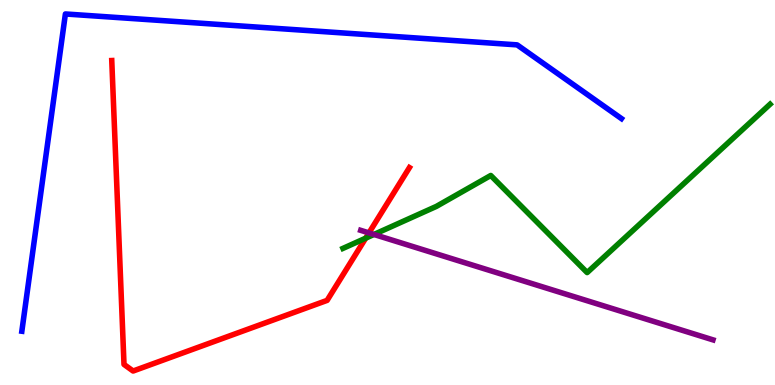[{'lines': ['blue', 'red'], 'intersections': []}, {'lines': ['green', 'red'], 'intersections': [{'x': 4.72, 'y': 3.81}]}, {'lines': ['purple', 'red'], 'intersections': [{'x': 4.76, 'y': 3.95}]}, {'lines': ['blue', 'green'], 'intersections': []}, {'lines': ['blue', 'purple'], 'intersections': []}, {'lines': ['green', 'purple'], 'intersections': [{'x': 4.83, 'y': 3.91}]}]